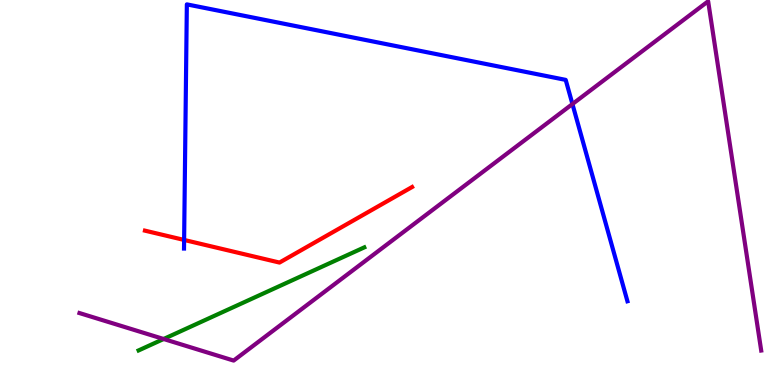[{'lines': ['blue', 'red'], 'intersections': [{'x': 2.38, 'y': 3.77}]}, {'lines': ['green', 'red'], 'intersections': []}, {'lines': ['purple', 'red'], 'intersections': []}, {'lines': ['blue', 'green'], 'intersections': []}, {'lines': ['blue', 'purple'], 'intersections': [{'x': 7.39, 'y': 7.3}]}, {'lines': ['green', 'purple'], 'intersections': [{'x': 2.11, 'y': 1.19}]}]